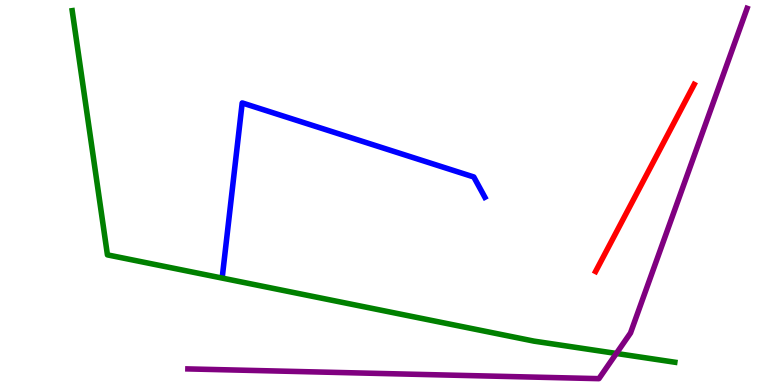[{'lines': ['blue', 'red'], 'intersections': []}, {'lines': ['green', 'red'], 'intersections': []}, {'lines': ['purple', 'red'], 'intersections': []}, {'lines': ['blue', 'green'], 'intersections': []}, {'lines': ['blue', 'purple'], 'intersections': []}, {'lines': ['green', 'purple'], 'intersections': [{'x': 7.95, 'y': 0.819}]}]